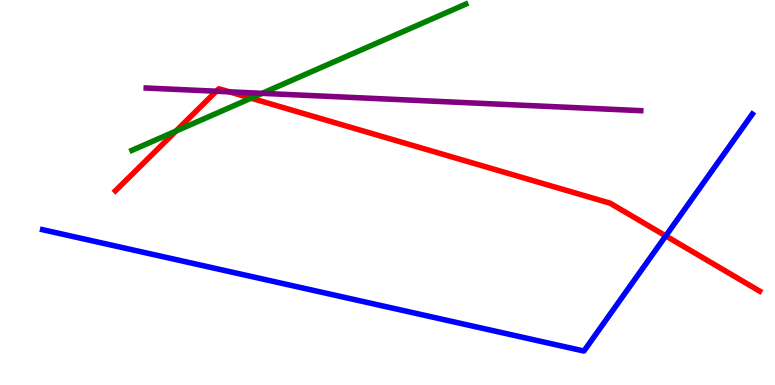[{'lines': ['blue', 'red'], 'intersections': [{'x': 8.59, 'y': 3.87}]}, {'lines': ['green', 'red'], 'intersections': [{'x': 2.27, 'y': 6.6}, {'x': 3.24, 'y': 7.45}]}, {'lines': ['purple', 'red'], 'intersections': [{'x': 2.79, 'y': 7.63}, {'x': 2.96, 'y': 7.61}]}, {'lines': ['blue', 'green'], 'intersections': []}, {'lines': ['blue', 'purple'], 'intersections': []}, {'lines': ['green', 'purple'], 'intersections': [{'x': 3.38, 'y': 7.58}]}]